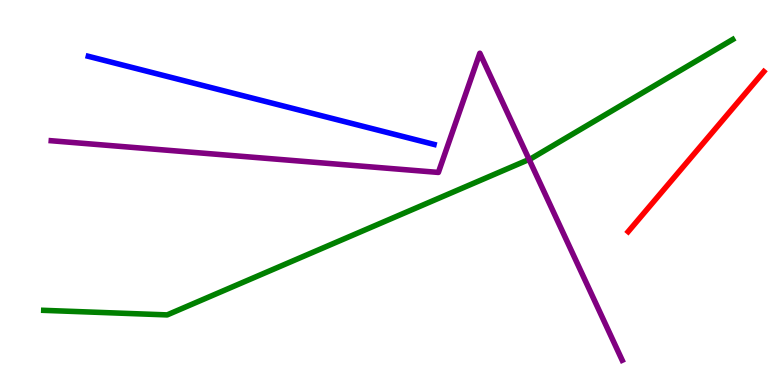[{'lines': ['blue', 'red'], 'intersections': []}, {'lines': ['green', 'red'], 'intersections': []}, {'lines': ['purple', 'red'], 'intersections': []}, {'lines': ['blue', 'green'], 'intersections': []}, {'lines': ['blue', 'purple'], 'intersections': []}, {'lines': ['green', 'purple'], 'intersections': [{'x': 6.83, 'y': 5.86}]}]